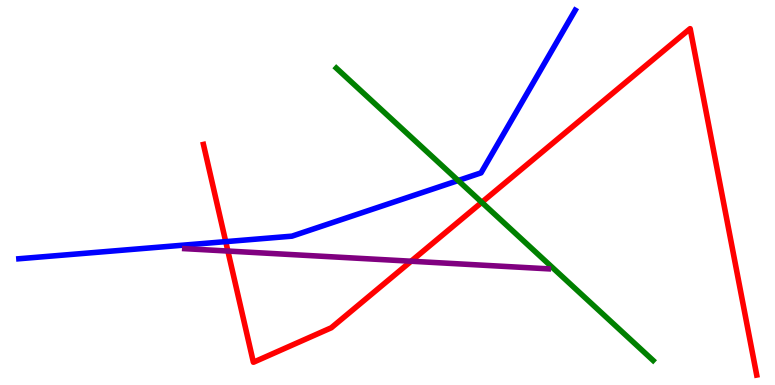[{'lines': ['blue', 'red'], 'intersections': [{'x': 2.91, 'y': 3.72}]}, {'lines': ['green', 'red'], 'intersections': [{'x': 6.22, 'y': 4.74}]}, {'lines': ['purple', 'red'], 'intersections': [{'x': 2.94, 'y': 3.48}, {'x': 5.3, 'y': 3.22}]}, {'lines': ['blue', 'green'], 'intersections': [{'x': 5.91, 'y': 5.31}]}, {'lines': ['blue', 'purple'], 'intersections': []}, {'lines': ['green', 'purple'], 'intersections': []}]